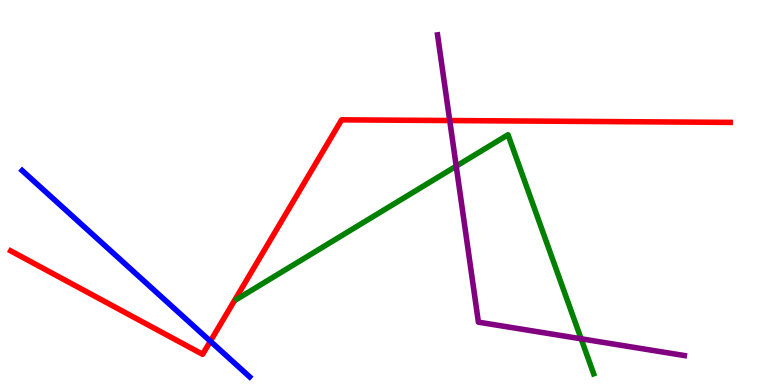[{'lines': ['blue', 'red'], 'intersections': [{'x': 2.71, 'y': 1.14}]}, {'lines': ['green', 'red'], 'intersections': []}, {'lines': ['purple', 'red'], 'intersections': [{'x': 5.8, 'y': 6.87}]}, {'lines': ['blue', 'green'], 'intersections': []}, {'lines': ['blue', 'purple'], 'intersections': []}, {'lines': ['green', 'purple'], 'intersections': [{'x': 5.89, 'y': 5.68}, {'x': 7.5, 'y': 1.2}]}]